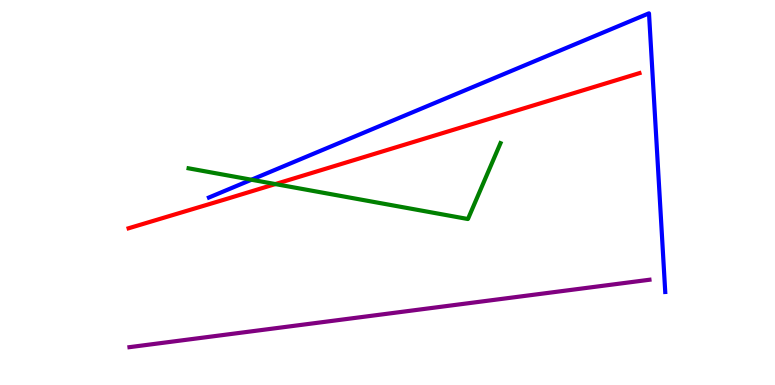[{'lines': ['blue', 'red'], 'intersections': []}, {'lines': ['green', 'red'], 'intersections': [{'x': 3.55, 'y': 5.22}]}, {'lines': ['purple', 'red'], 'intersections': []}, {'lines': ['blue', 'green'], 'intersections': [{'x': 3.24, 'y': 5.33}]}, {'lines': ['blue', 'purple'], 'intersections': []}, {'lines': ['green', 'purple'], 'intersections': []}]